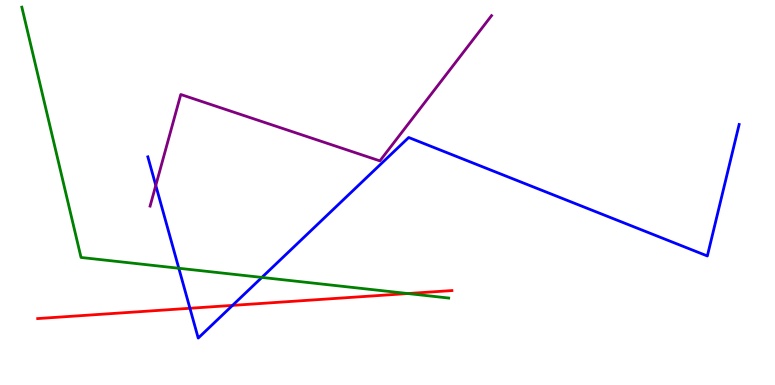[{'lines': ['blue', 'red'], 'intersections': [{'x': 2.45, 'y': 1.99}, {'x': 3.0, 'y': 2.07}]}, {'lines': ['green', 'red'], 'intersections': [{'x': 5.26, 'y': 2.38}]}, {'lines': ['purple', 'red'], 'intersections': []}, {'lines': ['blue', 'green'], 'intersections': [{'x': 2.31, 'y': 3.03}, {'x': 3.38, 'y': 2.79}]}, {'lines': ['blue', 'purple'], 'intersections': [{'x': 2.01, 'y': 5.18}]}, {'lines': ['green', 'purple'], 'intersections': []}]